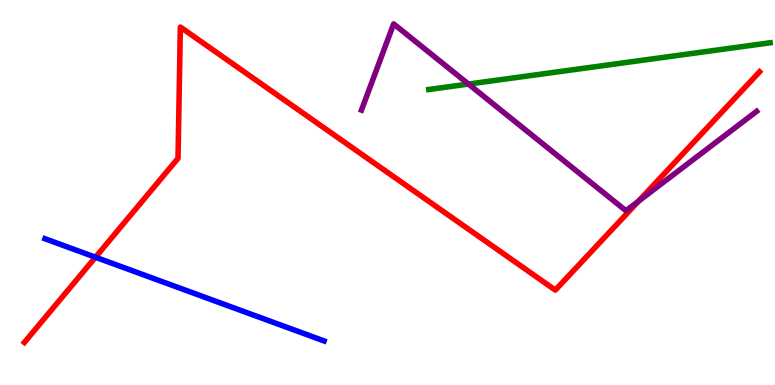[{'lines': ['blue', 'red'], 'intersections': [{'x': 1.23, 'y': 3.32}]}, {'lines': ['green', 'red'], 'intersections': []}, {'lines': ['purple', 'red'], 'intersections': [{'x': 8.24, 'y': 4.77}]}, {'lines': ['blue', 'green'], 'intersections': []}, {'lines': ['blue', 'purple'], 'intersections': []}, {'lines': ['green', 'purple'], 'intersections': [{'x': 6.04, 'y': 7.82}]}]